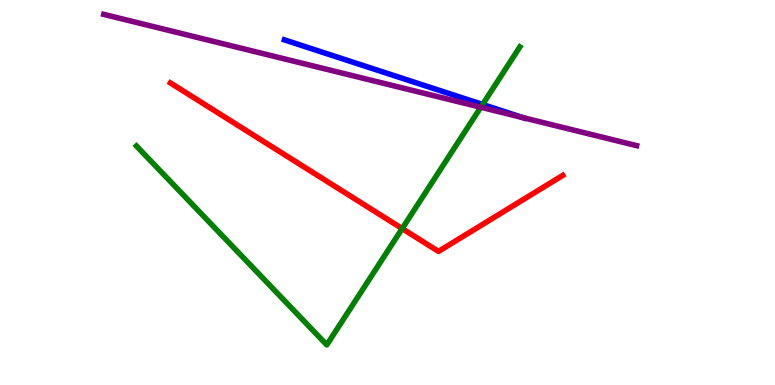[{'lines': ['blue', 'red'], 'intersections': []}, {'lines': ['green', 'red'], 'intersections': [{'x': 5.19, 'y': 4.06}]}, {'lines': ['purple', 'red'], 'intersections': []}, {'lines': ['blue', 'green'], 'intersections': [{'x': 6.23, 'y': 7.29}]}, {'lines': ['blue', 'purple'], 'intersections': [{'x': 6.75, 'y': 6.94}]}, {'lines': ['green', 'purple'], 'intersections': [{'x': 6.2, 'y': 7.21}]}]